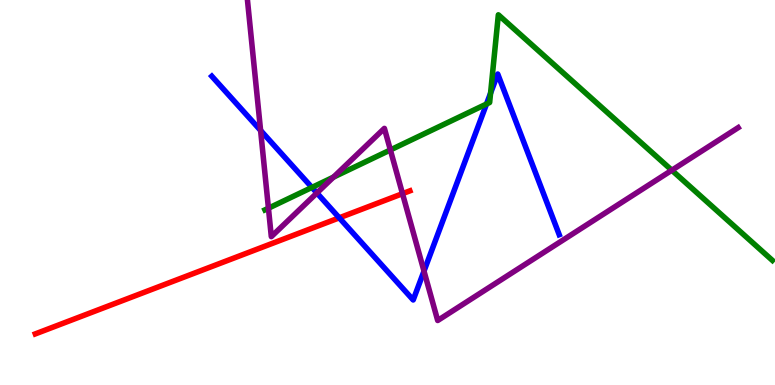[{'lines': ['blue', 'red'], 'intersections': [{'x': 4.38, 'y': 4.34}]}, {'lines': ['green', 'red'], 'intersections': []}, {'lines': ['purple', 'red'], 'intersections': [{'x': 5.19, 'y': 4.97}]}, {'lines': ['blue', 'green'], 'intersections': [{'x': 4.02, 'y': 5.13}, {'x': 6.28, 'y': 7.3}, {'x': 6.33, 'y': 7.58}]}, {'lines': ['blue', 'purple'], 'intersections': [{'x': 3.36, 'y': 6.61}, {'x': 4.09, 'y': 4.99}, {'x': 5.47, 'y': 2.96}]}, {'lines': ['green', 'purple'], 'intersections': [{'x': 3.46, 'y': 4.59}, {'x': 4.3, 'y': 5.4}, {'x': 5.04, 'y': 6.11}, {'x': 8.67, 'y': 5.58}]}]